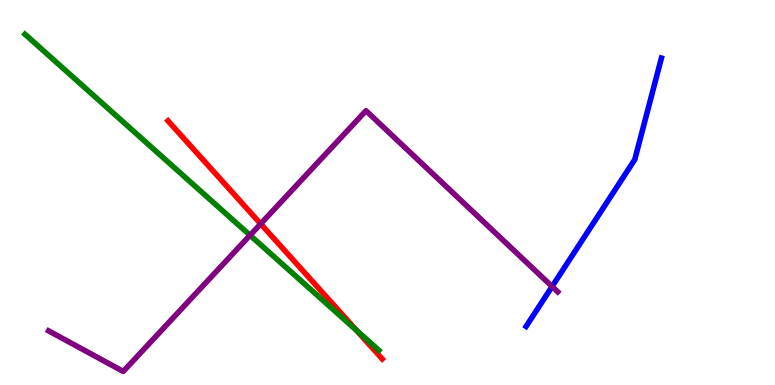[{'lines': ['blue', 'red'], 'intersections': []}, {'lines': ['green', 'red'], 'intersections': [{'x': 4.6, 'y': 1.42}]}, {'lines': ['purple', 'red'], 'intersections': [{'x': 3.36, 'y': 4.19}]}, {'lines': ['blue', 'green'], 'intersections': []}, {'lines': ['blue', 'purple'], 'intersections': [{'x': 7.12, 'y': 2.56}]}, {'lines': ['green', 'purple'], 'intersections': [{'x': 3.23, 'y': 3.89}]}]